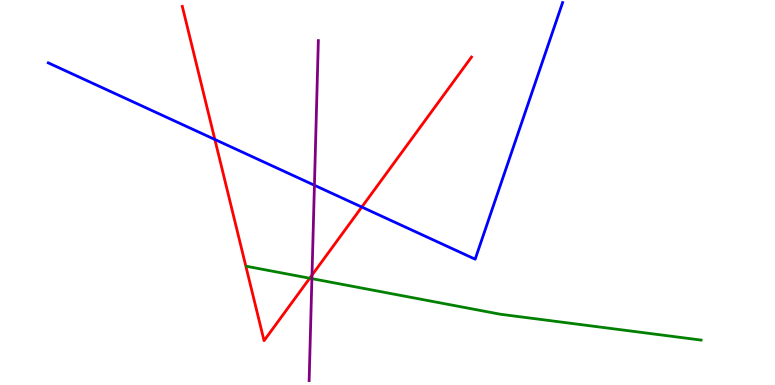[{'lines': ['blue', 'red'], 'intersections': [{'x': 2.77, 'y': 6.38}, {'x': 4.67, 'y': 4.62}]}, {'lines': ['green', 'red'], 'intersections': [{'x': 4.0, 'y': 2.77}]}, {'lines': ['purple', 'red'], 'intersections': [{'x': 4.03, 'y': 2.85}]}, {'lines': ['blue', 'green'], 'intersections': []}, {'lines': ['blue', 'purple'], 'intersections': [{'x': 4.06, 'y': 5.19}]}, {'lines': ['green', 'purple'], 'intersections': [{'x': 4.02, 'y': 2.76}]}]